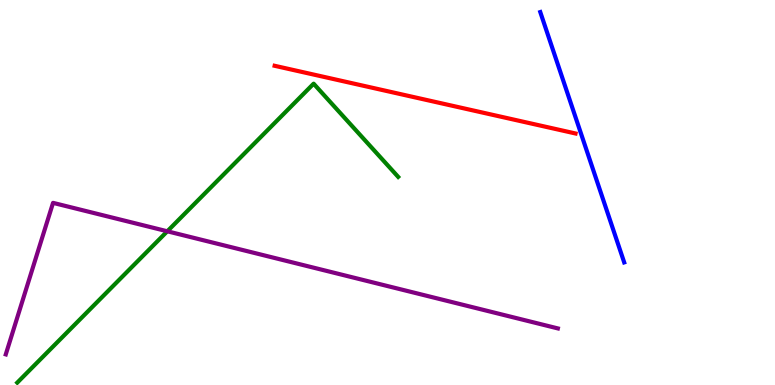[{'lines': ['blue', 'red'], 'intersections': []}, {'lines': ['green', 'red'], 'intersections': []}, {'lines': ['purple', 'red'], 'intersections': []}, {'lines': ['blue', 'green'], 'intersections': []}, {'lines': ['blue', 'purple'], 'intersections': []}, {'lines': ['green', 'purple'], 'intersections': [{'x': 2.16, 'y': 3.99}]}]